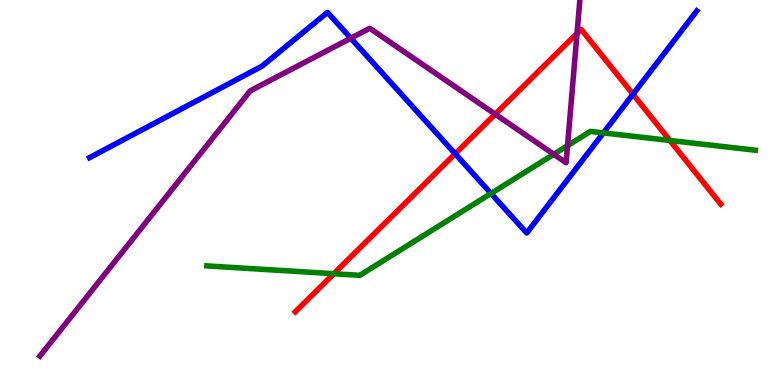[{'lines': ['blue', 'red'], 'intersections': [{'x': 5.87, 'y': 6.01}, {'x': 8.17, 'y': 7.55}]}, {'lines': ['green', 'red'], 'intersections': [{'x': 4.31, 'y': 2.89}, {'x': 8.64, 'y': 6.35}]}, {'lines': ['purple', 'red'], 'intersections': [{'x': 6.39, 'y': 7.03}, {'x': 7.45, 'y': 9.13}]}, {'lines': ['blue', 'green'], 'intersections': [{'x': 6.34, 'y': 4.98}, {'x': 7.79, 'y': 6.55}]}, {'lines': ['blue', 'purple'], 'intersections': [{'x': 4.53, 'y': 9.01}]}, {'lines': ['green', 'purple'], 'intersections': [{'x': 7.15, 'y': 5.99}, {'x': 7.32, 'y': 6.22}]}]